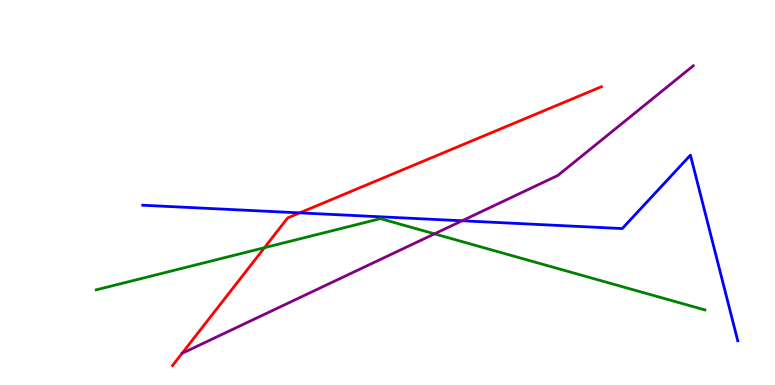[{'lines': ['blue', 'red'], 'intersections': [{'x': 3.87, 'y': 4.47}]}, {'lines': ['green', 'red'], 'intersections': [{'x': 3.41, 'y': 3.57}]}, {'lines': ['purple', 'red'], 'intersections': []}, {'lines': ['blue', 'green'], 'intersections': []}, {'lines': ['blue', 'purple'], 'intersections': [{'x': 5.96, 'y': 4.27}]}, {'lines': ['green', 'purple'], 'intersections': [{'x': 5.61, 'y': 3.93}]}]